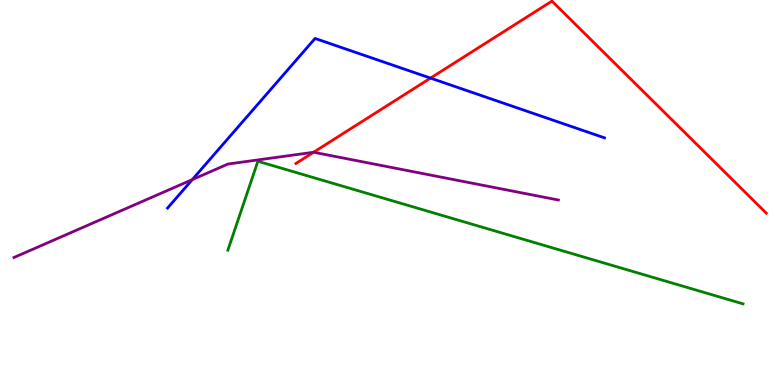[{'lines': ['blue', 'red'], 'intersections': [{'x': 5.56, 'y': 7.97}]}, {'lines': ['green', 'red'], 'intersections': []}, {'lines': ['purple', 'red'], 'intersections': [{'x': 4.05, 'y': 6.05}]}, {'lines': ['blue', 'green'], 'intersections': []}, {'lines': ['blue', 'purple'], 'intersections': [{'x': 2.48, 'y': 5.33}]}, {'lines': ['green', 'purple'], 'intersections': []}]